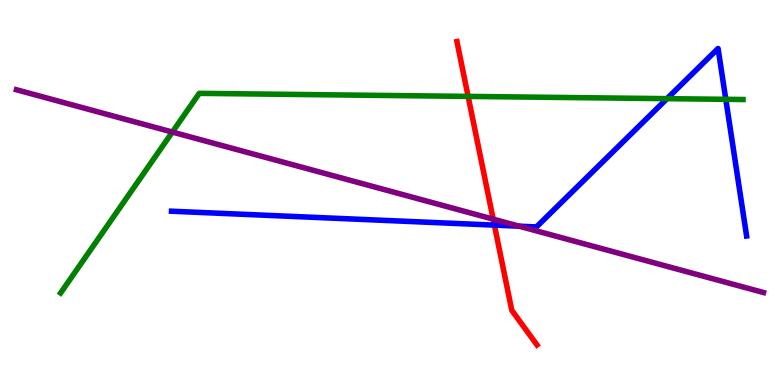[{'lines': ['blue', 'red'], 'intersections': [{'x': 6.38, 'y': 4.15}]}, {'lines': ['green', 'red'], 'intersections': [{'x': 6.04, 'y': 7.5}]}, {'lines': ['purple', 'red'], 'intersections': [{'x': 6.36, 'y': 4.31}]}, {'lines': ['blue', 'green'], 'intersections': [{'x': 8.61, 'y': 7.44}, {'x': 9.37, 'y': 7.42}]}, {'lines': ['blue', 'purple'], 'intersections': [{'x': 6.7, 'y': 4.12}]}, {'lines': ['green', 'purple'], 'intersections': [{'x': 2.22, 'y': 6.57}]}]